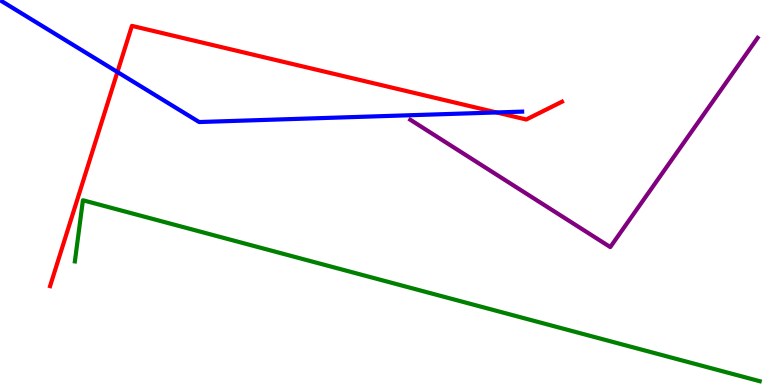[{'lines': ['blue', 'red'], 'intersections': [{'x': 1.52, 'y': 8.13}, {'x': 6.41, 'y': 7.08}]}, {'lines': ['green', 'red'], 'intersections': []}, {'lines': ['purple', 'red'], 'intersections': []}, {'lines': ['blue', 'green'], 'intersections': []}, {'lines': ['blue', 'purple'], 'intersections': []}, {'lines': ['green', 'purple'], 'intersections': []}]